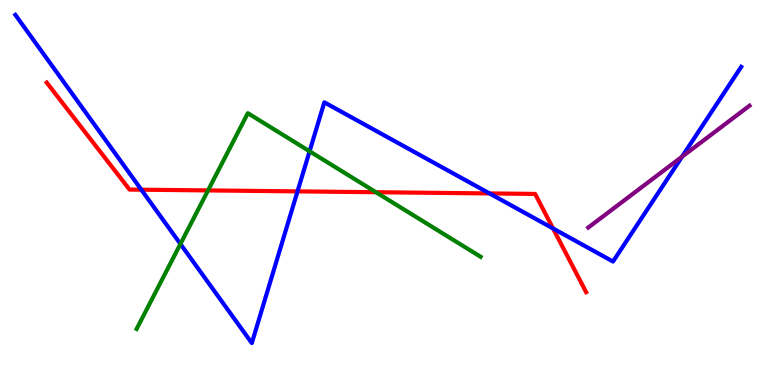[{'lines': ['blue', 'red'], 'intersections': [{'x': 1.82, 'y': 5.07}, {'x': 3.84, 'y': 5.03}, {'x': 6.32, 'y': 4.98}, {'x': 7.14, 'y': 4.07}]}, {'lines': ['green', 'red'], 'intersections': [{'x': 2.68, 'y': 5.05}, {'x': 4.85, 'y': 5.01}]}, {'lines': ['purple', 'red'], 'intersections': []}, {'lines': ['blue', 'green'], 'intersections': [{'x': 2.33, 'y': 3.66}, {'x': 3.99, 'y': 6.07}]}, {'lines': ['blue', 'purple'], 'intersections': [{'x': 8.8, 'y': 5.93}]}, {'lines': ['green', 'purple'], 'intersections': []}]